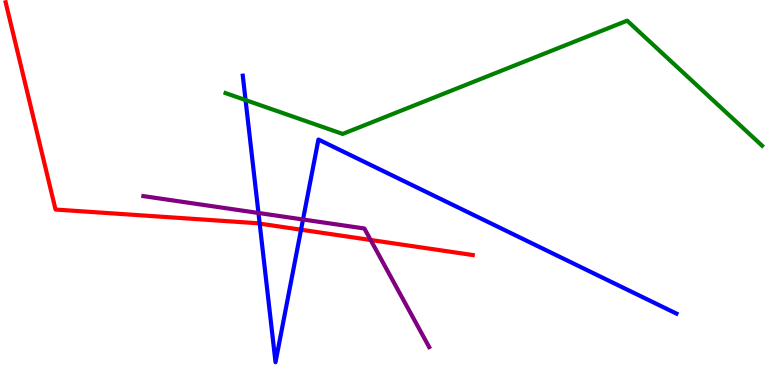[{'lines': ['blue', 'red'], 'intersections': [{'x': 3.35, 'y': 4.19}, {'x': 3.88, 'y': 4.03}]}, {'lines': ['green', 'red'], 'intersections': []}, {'lines': ['purple', 'red'], 'intersections': [{'x': 4.78, 'y': 3.77}]}, {'lines': ['blue', 'green'], 'intersections': [{'x': 3.17, 'y': 7.4}]}, {'lines': ['blue', 'purple'], 'intersections': [{'x': 3.33, 'y': 4.47}, {'x': 3.91, 'y': 4.3}]}, {'lines': ['green', 'purple'], 'intersections': []}]